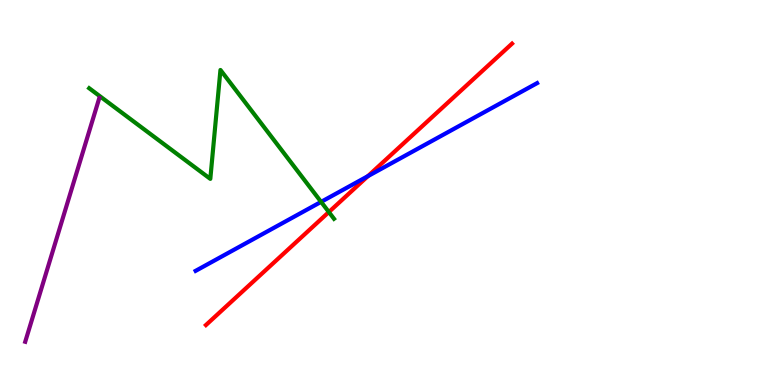[{'lines': ['blue', 'red'], 'intersections': [{'x': 4.75, 'y': 5.42}]}, {'lines': ['green', 'red'], 'intersections': [{'x': 4.24, 'y': 4.49}]}, {'lines': ['purple', 'red'], 'intersections': []}, {'lines': ['blue', 'green'], 'intersections': [{'x': 4.14, 'y': 4.76}]}, {'lines': ['blue', 'purple'], 'intersections': []}, {'lines': ['green', 'purple'], 'intersections': []}]